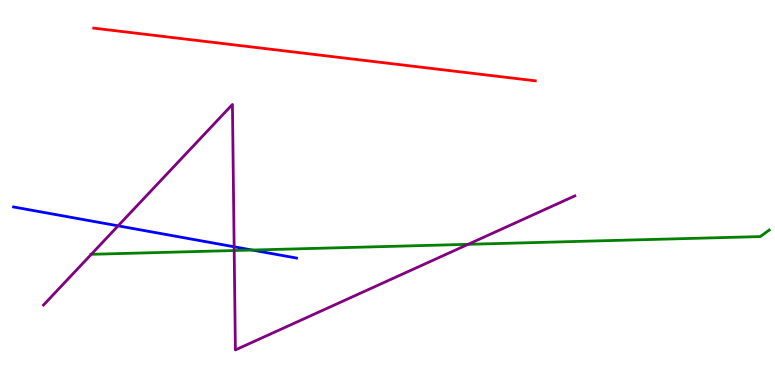[{'lines': ['blue', 'red'], 'intersections': []}, {'lines': ['green', 'red'], 'intersections': []}, {'lines': ['purple', 'red'], 'intersections': []}, {'lines': ['blue', 'green'], 'intersections': [{'x': 3.25, 'y': 3.51}]}, {'lines': ['blue', 'purple'], 'intersections': [{'x': 1.52, 'y': 4.13}, {'x': 3.02, 'y': 3.59}]}, {'lines': ['green', 'purple'], 'intersections': [{'x': 1.18, 'y': 3.39}, {'x': 3.02, 'y': 3.49}, {'x': 6.04, 'y': 3.65}]}]